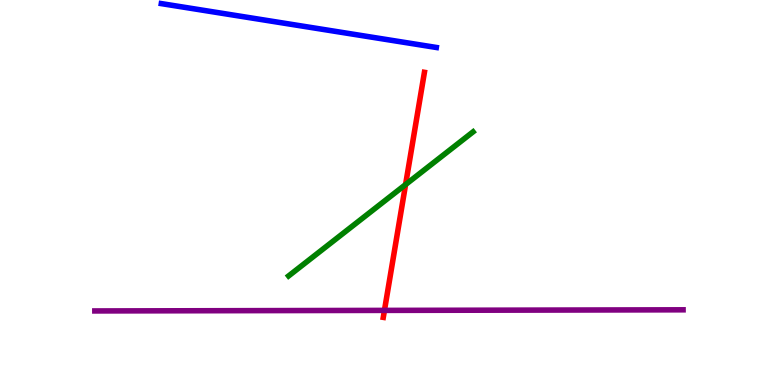[{'lines': ['blue', 'red'], 'intersections': []}, {'lines': ['green', 'red'], 'intersections': [{'x': 5.23, 'y': 5.21}]}, {'lines': ['purple', 'red'], 'intersections': [{'x': 4.96, 'y': 1.94}]}, {'lines': ['blue', 'green'], 'intersections': []}, {'lines': ['blue', 'purple'], 'intersections': []}, {'lines': ['green', 'purple'], 'intersections': []}]